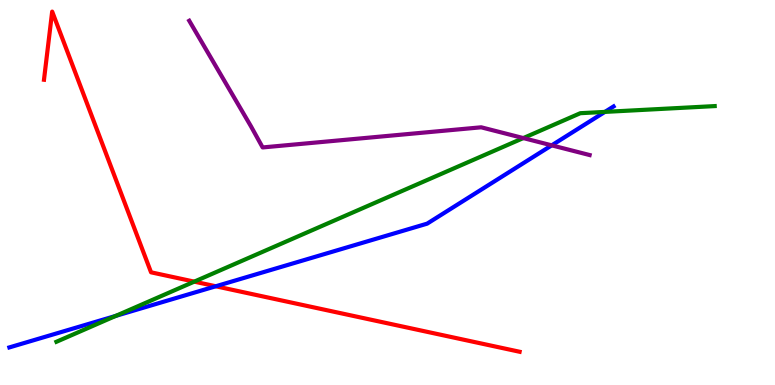[{'lines': ['blue', 'red'], 'intersections': [{'x': 2.78, 'y': 2.56}]}, {'lines': ['green', 'red'], 'intersections': [{'x': 2.51, 'y': 2.68}]}, {'lines': ['purple', 'red'], 'intersections': []}, {'lines': ['blue', 'green'], 'intersections': [{'x': 1.49, 'y': 1.79}, {'x': 7.81, 'y': 7.09}]}, {'lines': ['blue', 'purple'], 'intersections': [{'x': 7.12, 'y': 6.22}]}, {'lines': ['green', 'purple'], 'intersections': [{'x': 6.75, 'y': 6.41}]}]